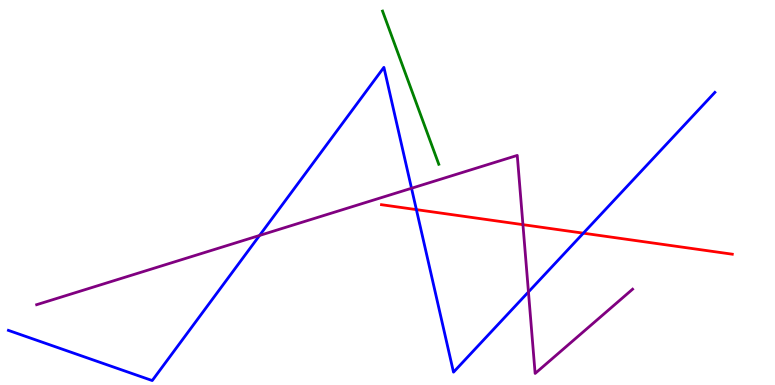[{'lines': ['blue', 'red'], 'intersections': [{'x': 5.37, 'y': 4.56}, {'x': 7.53, 'y': 3.94}]}, {'lines': ['green', 'red'], 'intersections': []}, {'lines': ['purple', 'red'], 'intersections': [{'x': 6.75, 'y': 4.16}]}, {'lines': ['blue', 'green'], 'intersections': []}, {'lines': ['blue', 'purple'], 'intersections': [{'x': 3.35, 'y': 3.88}, {'x': 5.31, 'y': 5.11}, {'x': 6.82, 'y': 2.42}]}, {'lines': ['green', 'purple'], 'intersections': []}]